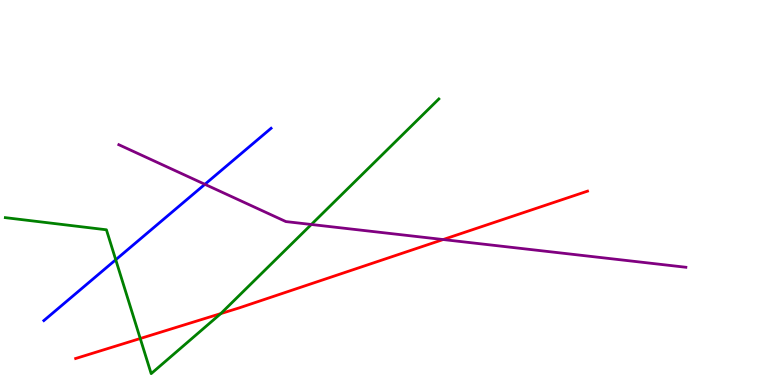[{'lines': ['blue', 'red'], 'intersections': []}, {'lines': ['green', 'red'], 'intersections': [{'x': 1.81, 'y': 1.21}, {'x': 2.85, 'y': 1.85}]}, {'lines': ['purple', 'red'], 'intersections': [{'x': 5.72, 'y': 3.78}]}, {'lines': ['blue', 'green'], 'intersections': [{'x': 1.49, 'y': 3.25}]}, {'lines': ['blue', 'purple'], 'intersections': [{'x': 2.64, 'y': 5.21}]}, {'lines': ['green', 'purple'], 'intersections': [{'x': 4.02, 'y': 4.17}]}]